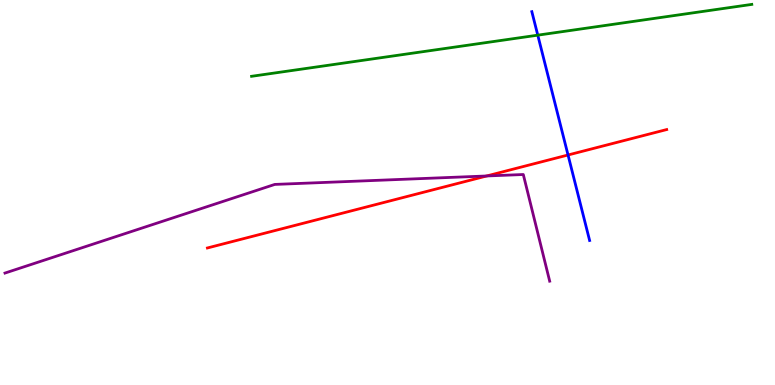[{'lines': ['blue', 'red'], 'intersections': [{'x': 7.33, 'y': 5.97}]}, {'lines': ['green', 'red'], 'intersections': []}, {'lines': ['purple', 'red'], 'intersections': [{'x': 6.28, 'y': 5.43}]}, {'lines': ['blue', 'green'], 'intersections': [{'x': 6.94, 'y': 9.09}]}, {'lines': ['blue', 'purple'], 'intersections': []}, {'lines': ['green', 'purple'], 'intersections': []}]